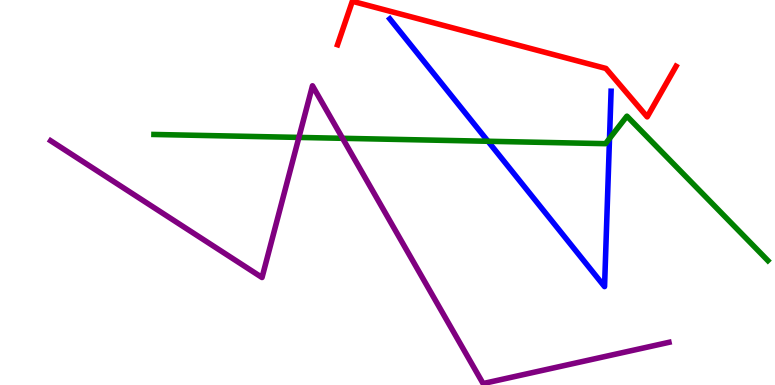[{'lines': ['blue', 'red'], 'intersections': []}, {'lines': ['green', 'red'], 'intersections': []}, {'lines': ['purple', 'red'], 'intersections': []}, {'lines': ['blue', 'green'], 'intersections': [{'x': 6.3, 'y': 6.33}, {'x': 7.86, 'y': 6.4}]}, {'lines': ['blue', 'purple'], 'intersections': []}, {'lines': ['green', 'purple'], 'intersections': [{'x': 3.86, 'y': 6.43}, {'x': 4.42, 'y': 6.41}]}]